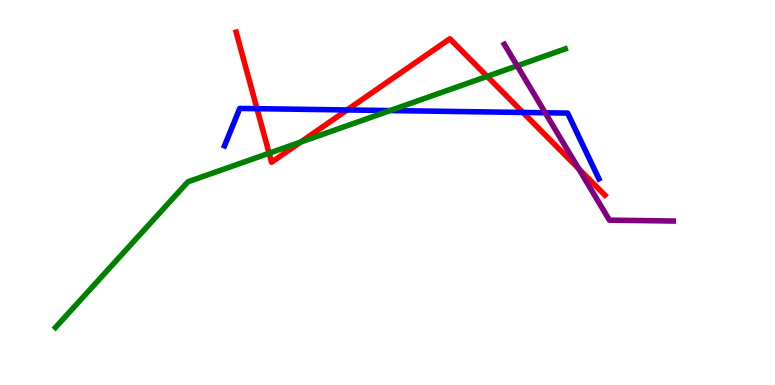[{'lines': ['blue', 'red'], 'intersections': [{'x': 3.32, 'y': 7.18}, {'x': 4.48, 'y': 7.14}, {'x': 6.75, 'y': 7.08}]}, {'lines': ['green', 'red'], 'intersections': [{'x': 3.47, 'y': 6.02}, {'x': 3.88, 'y': 6.31}, {'x': 6.29, 'y': 8.02}]}, {'lines': ['purple', 'red'], 'intersections': [{'x': 7.47, 'y': 5.62}]}, {'lines': ['blue', 'green'], 'intersections': [{'x': 5.03, 'y': 7.13}]}, {'lines': ['blue', 'purple'], 'intersections': [{'x': 7.04, 'y': 7.07}]}, {'lines': ['green', 'purple'], 'intersections': [{'x': 6.67, 'y': 8.29}]}]